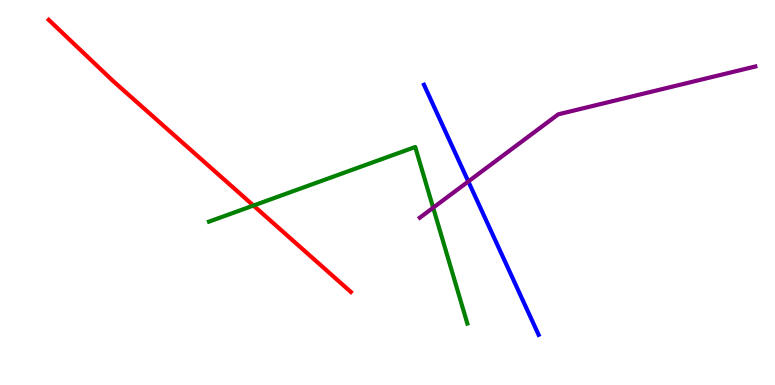[{'lines': ['blue', 'red'], 'intersections': []}, {'lines': ['green', 'red'], 'intersections': [{'x': 3.27, 'y': 4.66}]}, {'lines': ['purple', 'red'], 'intersections': []}, {'lines': ['blue', 'green'], 'intersections': []}, {'lines': ['blue', 'purple'], 'intersections': [{'x': 6.04, 'y': 5.29}]}, {'lines': ['green', 'purple'], 'intersections': [{'x': 5.59, 'y': 4.6}]}]